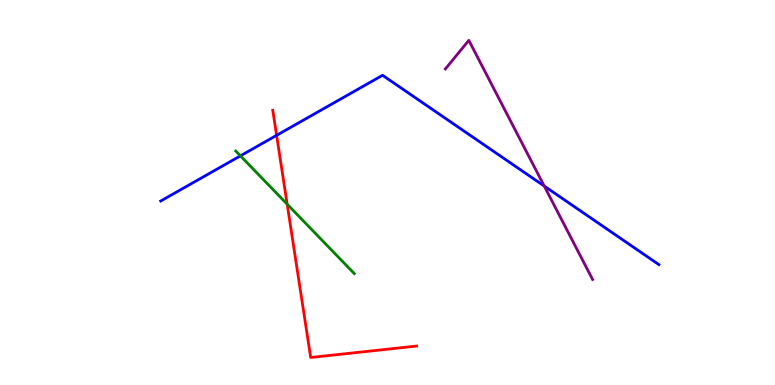[{'lines': ['blue', 'red'], 'intersections': [{'x': 3.57, 'y': 6.48}]}, {'lines': ['green', 'red'], 'intersections': [{'x': 3.71, 'y': 4.7}]}, {'lines': ['purple', 'red'], 'intersections': []}, {'lines': ['blue', 'green'], 'intersections': [{'x': 3.1, 'y': 5.95}]}, {'lines': ['blue', 'purple'], 'intersections': [{'x': 7.02, 'y': 5.17}]}, {'lines': ['green', 'purple'], 'intersections': []}]